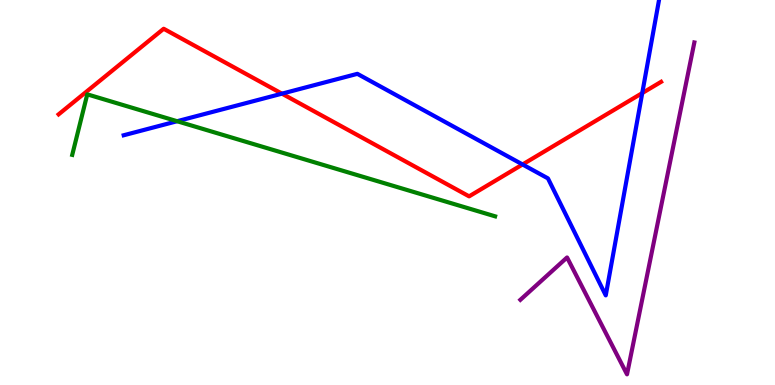[{'lines': ['blue', 'red'], 'intersections': [{'x': 3.64, 'y': 7.57}, {'x': 6.74, 'y': 5.73}, {'x': 8.29, 'y': 7.58}]}, {'lines': ['green', 'red'], 'intersections': []}, {'lines': ['purple', 'red'], 'intersections': []}, {'lines': ['blue', 'green'], 'intersections': [{'x': 2.29, 'y': 6.85}]}, {'lines': ['blue', 'purple'], 'intersections': []}, {'lines': ['green', 'purple'], 'intersections': []}]